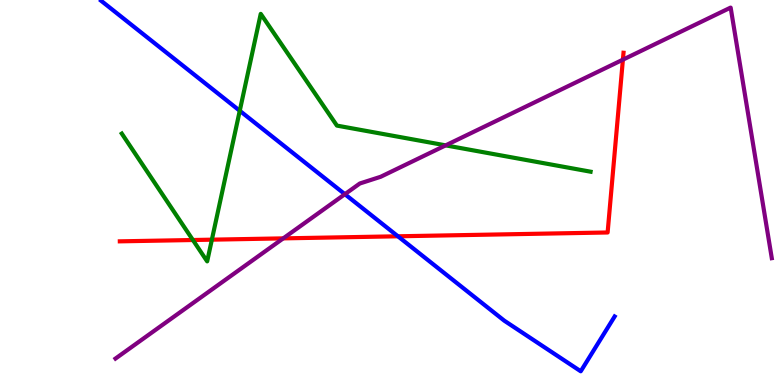[{'lines': ['blue', 'red'], 'intersections': [{'x': 5.13, 'y': 3.86}]}, {'lines': ['green', 'red'], 'intersections': [{'x': 2.49, 'y': 3.77}, {'x': 2.73, 'y': 3.77}]}, {'lines': ['purple', 'red'], 'intersections': [{'x': 3.65, 'y': 3.81}, {'x': 8.04, 'y': 8.45}]}, {'lines': ['blue', 'green'], 'intersections': [{'x': 3.09, 'y': 7.12}]}, {'lines': ['blue', 'purple'], 'intersections': [{'x': 4.45, 'y': 4.96}]}, {'lines': ['green', 'purple'], 'intersections': [{'x': 5.75, 'y': 6.22}]}]